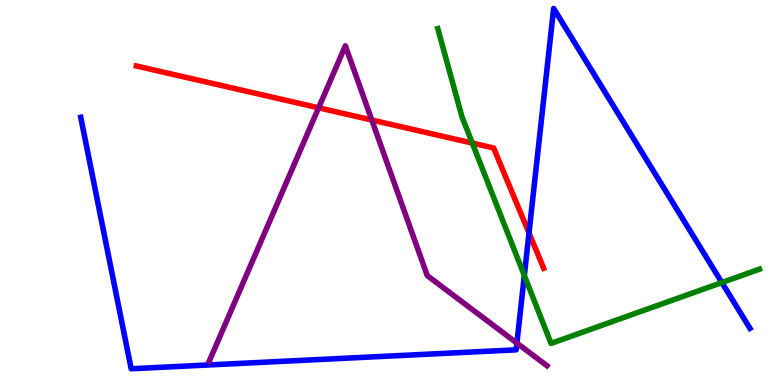[{'lines': ['blue', 'red'], 'intersections': [{'x': 6.83, 'y': 3.95}]}, {'lines': ['green', 'red'], 'intersections': [{'x': 6.09, 'y': 6.28}]}, {'lines': ['purple', 'red'], 'intersections': [{'x': 4.11, 'y': 7.2}, {'x': 4.8, 'y': 6.88}]}, {'lines': ['blue', 'green'], 'intersections': [{'x': 6.77, 'y': 2.85}, {'x': 9.31, 'y': 2.66}]}, {'lines': ['blue', 'purple'], 'intersections': [{'x': 6.67, 'y': 1.09}]}, {'lines': ['green', 'purple'], 'intersections': []}]